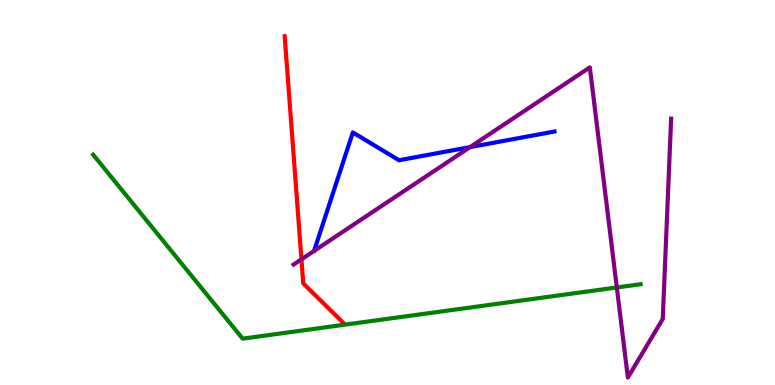[{'lines': ['blue', 'red'], 'intersections': []}, {'lines': ['green', 'red'], 'intersections': []}, {'lines': ['purple', 'red'], 'intersections': [{'x': 3.89, 'y': 3.26}]}, {'lines': ['blue', 'green'], 'intersections': []}, {'lines': ['blue', 'purple'], 'intersections': [{'x': 6.06, 'y': 6.18}]}, {'lines': ['green', 'purple'], 'intersections': [{'x': 7.96, 'y': 2.53}]}]